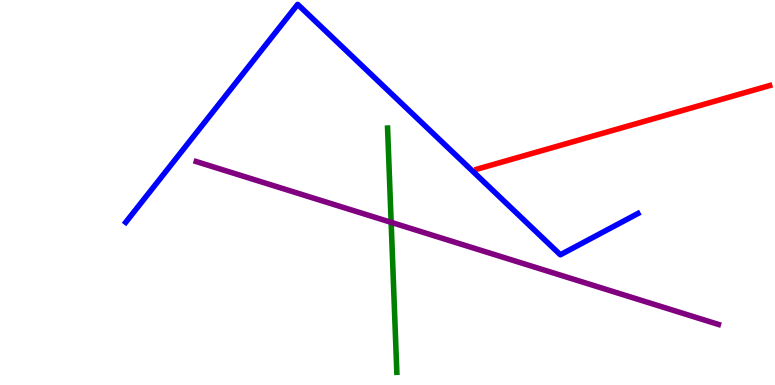[{'lines': ['blue', 'red'], 'intersections': []}, {'lines': ['green', 'red'], 'intersections': []}, {'lines': ['purple', 'red'], 'intersections': []}, {'lines': ['blue', 'green'], 'intersections': []}, {'lines': ['blue', 'purple'], 'intersections': []}, {'lines': ['green', 'purple'], 'intersections': [{'x': 5.05, 'y': 4.22}]}]